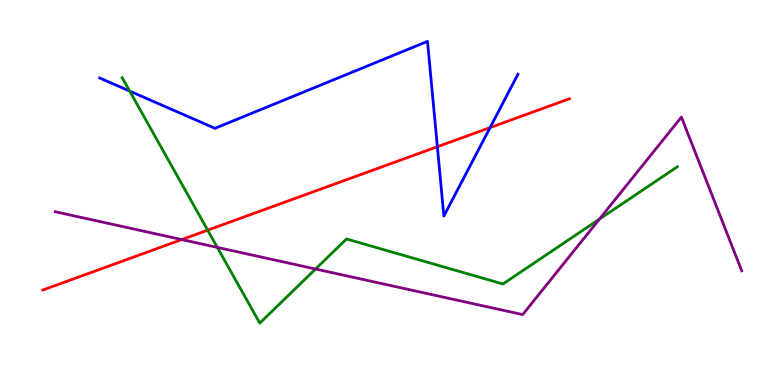[{'lines': ['blue', 'red'], 'intersections': [{'x': 5.64, 'y': 6.19}, {'x': 6.32, 'y': 6.69}]}, {'lines': ['green', 'red'], 'intersections': [{'x': 2.68, 'y': 4.02}]}, {'lines': ['purple', 'red'], 'intersections': [{'x': 2.35, 'y': 3.78}]}, {'lines': ['blue', 'green'], 'intersections': [{'x': 1.67, 'y': 7.63}]}, {'lines': ['blue', 'purple'], 'intersections': []}, {'lines': ['green', 'purple'], 'intersections': [{'x': 2.8, 'y': 3.57}, {'x': 4.07, 'y': 3.01}, {'x': 7.73, 'y': 4.31}]}]